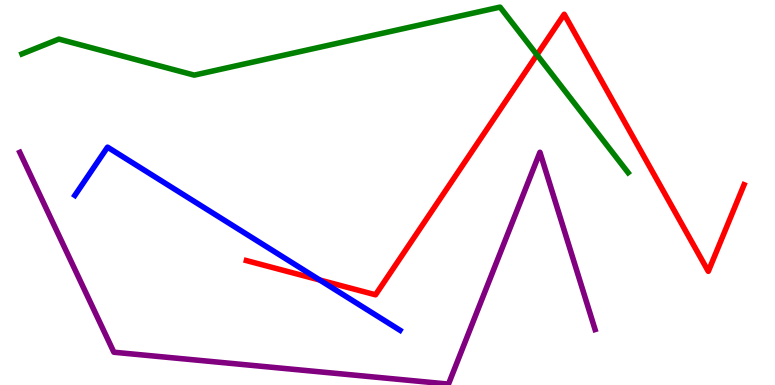[{'lines': ['blue', 'red'], 'intersections': [{'x': 4.13, 'y': 2.73}]}, {'lines': ['green', 'red'], 'intersections': [{'x': 6.93, 'y': 8.58}]}, {'lines': ['purple', 'red'], 'intersections': []}, {'lines': ['blue', 'green'], 'intersections': []}, {'lines': ['blue', 'purple'], 'intersections': []}, {'lines': ['green', 'purple'], 'intersections': []}]